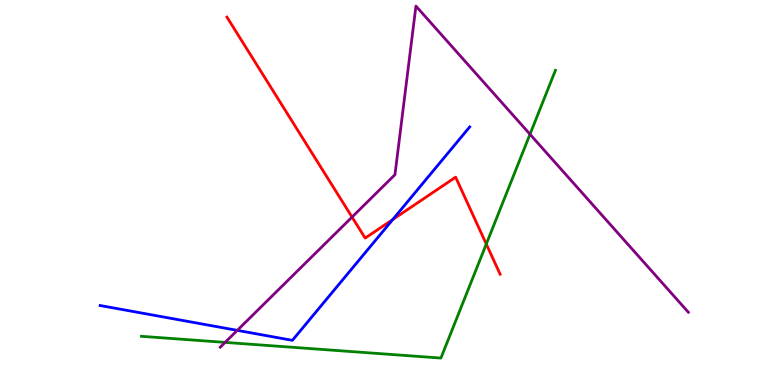[{'lines': ['blue', 'red'], 'intersections': [{'x': 5.07, 'y': 4.3}]}, {'lines': ['green', 'red'], 'intersections': [{'x': 6.27, 'y': 3.66}]}, {'lines': ['purple', 'red'], 'intersections': [{'x': 4.54, 'y': 4.36}]}, {'lines': ['blue', 'green'], 'intersections': []}, {'lines': ['blue', 'purple'], 'intersections': [{'x': 3.06, 'y': 1.42}]}, {'lines': ['green', 'purple'], 'intersections': [{'x': 2.9, 'y': 1.11}, {'x': 6.84, 'y': 6.51}]}]